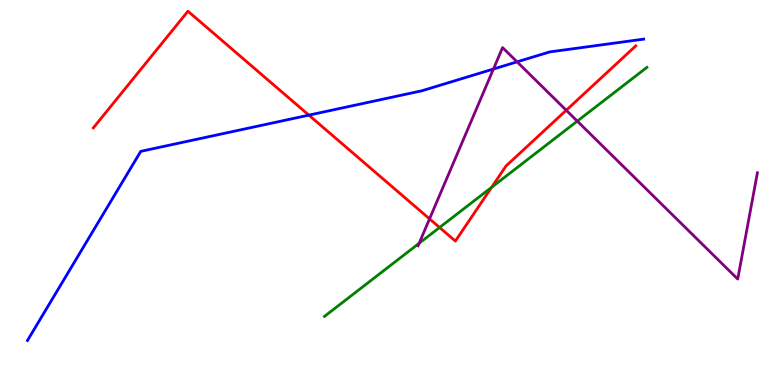[{'lines': ['blue', 'red'], 'intersections': [{'x': 3.99, 'y': 7.01}]}, {'lines': ['green', 'red'], 'intersections': [{'x': 5.67, 'y': 4.09}, {'x': 6.34, 'y': 5.14}]}, {'lines': ['purple', 'red'], 'intersections': [{'x': 5.54, 'y': 4.32}, {'x': 7.31, 'y': 7.14}]}, {'lines': ['blue', 'green'], 'intersections': []}, {'lines': ['blue', 'purple'], 'intersections': [{'x': 6.37, 'y': 8.21}, {'x': 6.67, 'y': 8.39}]}, {'lines': ['green', 'purple'], 'intersections': [{'x': 5.41, 'y': 3.68}, {'x': 7.45, 'y': 6.85}]}]